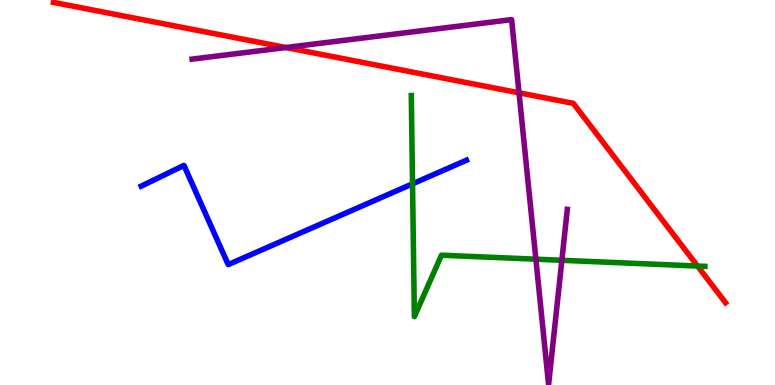[{'lines': ['blue', 'red'], 'intersections': []}, {'lines': ['green', 'red'], 'intersections': [{'x': 9.0, 'y': 3.09}]}, {'lines': ['purple', 'red'], 'intersections': [{'x': 3.69, 'y': 8.77}, {'x': 6.7, 'y': 7.59}]}, {'lines': ['blue', 'green'], 'intersections': [{'x': 5.32, 'y': 5.22}]}, {'lines': ['blue', 'purple'], 'intersections': []}, {'lines': ['green', 'purple'], 'intersections': [{'x': 6.91, 'y': 3.27}, {'x': 7.25, 'y': 3.24}]}]